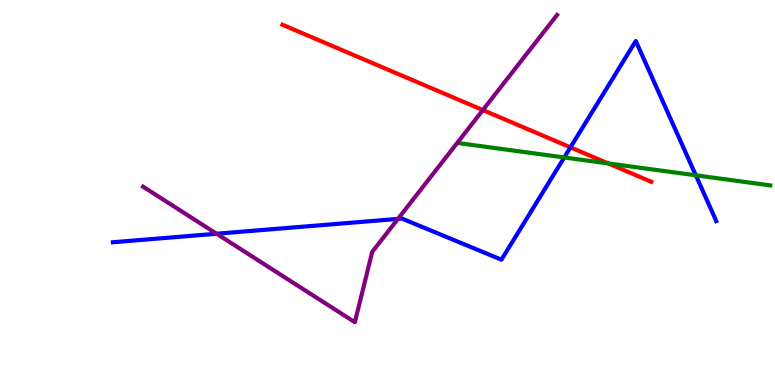[{'lines': ['blue', 'red'], 'intersections': [{'x': 7.36, 'y': 6.17}]}, {'lines': ['green', 'red'], 'intersections': [{'x': 7.85, 'y': 5.76}]}, {'lines': ['purple', 'red'], 'intersections': [{'x': 6.23, 'y': 7.14}]}, {'lines': ['blue', 'green'], 'intersections': [{'x': 7.28, 'y': 5.91}, {'x': 8.98, 'y': 5.45}]}, {'lines': ['blue', 'purple'], 'intersections': [{'x': 2.8, 'y': 3.93}, {'x': 5.13, 'y': 4.31}]}, {'lines': ['green', 'purple'], 'intersections': []}]